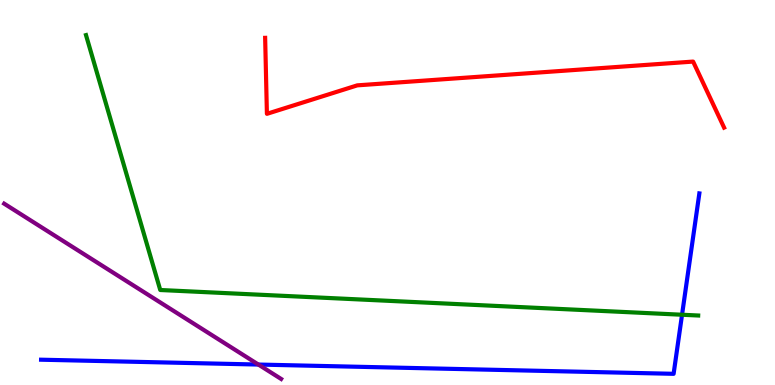[{'lines': ['blue', 'red'], 'intersections': []}, {'lines': ['green', 'red'], 'intersections': []}, {'lines': ['purple', 'red'], 'intersections': []}, {'lines': ['blue', 'green'], 'intersections': [{'x': 8.8, 'y': 1.82}]}, {'lines': ['blue', 'purple'], 'intersections': [{'x': 3.33, 'y': 0.531}]}, {'lines': ['green', 'purple'], 'intersections': []}]